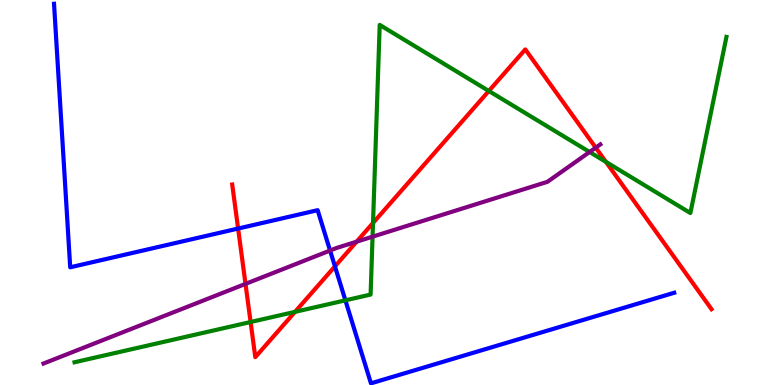[{'lines': ['blue', 'red'], 'intersections': [{'x': 3.07, 'y': 4.06}, {'x': 4.32, 'y': 3.08}]}, {'lines': ['green', 'red'], 'intersections': [{'x': 3.23, 'y': 1.64}, {'x': 3.81, 'y': 1.9}, {'x': 4.81, 'y': 4.21}, {'x': 6.31, 'y': 7.64}, {'x': 7.82, 'y': 5.8}]}, {'lines': ['purple', 'red'], 'intersections': [{'x': 3.17, 'y': 2.63}, {'x': 4.6, 'y': 3.72}, {'x': 7.69, 'y': 6.16}]}, {'lines': ['blue', 'green'], 'intersections': [{'x': 4.46, 'y': 2.2}]}, {'lines': ['blue', 'purple'], 'intersections': [{'x': 4.26, 'y': 3.49}]}, {'lines': ['green', 'purple'], 'intersections': [{'x': 4.81, 'y': 3.85}, {'x': 7.61, 'y': 6.05}]}]